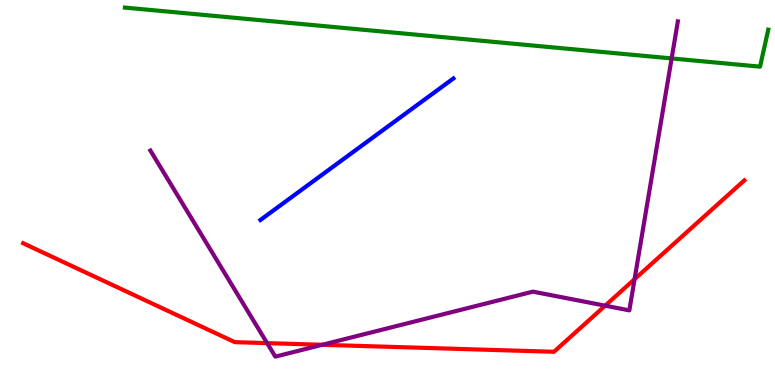[{'lines': ['blue', 'red'], 'intersections': []}, {'lines': ['green', 'red'], 'intersections': []}, {'lines': ['purple', 'red'], 'intersections': [{'x': 3.45, 'y': 1.09}, {'x': 4.16, 'y': 1.04}, {'x': 7.81, 'y': 2.06}, {'x': 8.19, 'y': 2.75}]}, {'lines': ['blue', 'green'], 'intersections': []}, {'lines': ['blue', 'purple'], 'intersections': []}, {'lines': ['green', 'purple'], 'intersections': [{'x': 8.67, 'y': 8.48}]}]